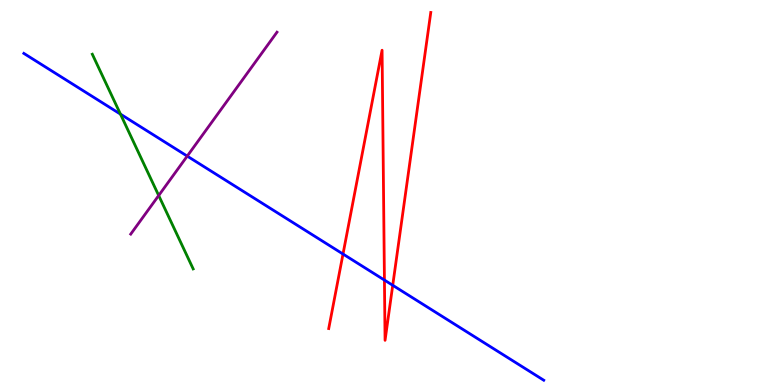[{'lines': ['blue', 'red'], 'intersections': [{'x': 4.43, 'y': 3.4}, {'x': 4.96, 'y': 2.73}, {'x': 5.07, 'y': 2.59}]}, {'lines': ['green', 'red'], 'intersections': []}, {'lines': ['purple', 'red'], 'intersections': []}, {'lines': ['blue', 'green'], 'intersections': [{'x': 1.55, 'y': 7.04}]}, {'lines': ['blue', 'purple'], 'intersections': [{'x': 2.42, 'y': 5.95}]}, {'lines': ['green', 'purple'], 'intersections': [{'x': 2.05, 'y': 4.92}]}]